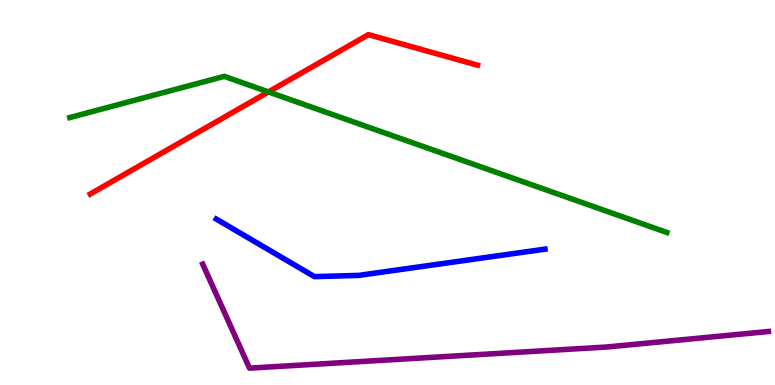[{'lines': ['blue', 'red'], 'intersections': []}, {'lines': ['green', 'red'], 'intersections': [{'x': 3.46, 'y': 7.61}]}, {'lines': ['purple', 'red'], 'intersections': []}, {'lines': ['blue', 'green'], 'intersections': []}, {'lines': ['blue', 'purple'], 'intersections': []}, {'lines': ['green', 'purple'], 'intersections': []}]